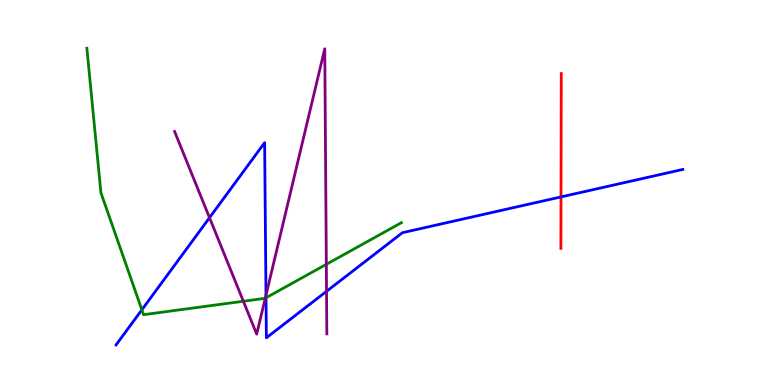[{'lines': ['blue', 'red'], 'intersections': [{'x': 7.24, 'y': 4.89}]}, {'lines': ['green', 'red'], 'intersections': []}, {'lines': ['purple', 'red'], 'intersections': []}, {'lines': ['blue', 'green'], 'intersections': [{'x': 1.83, 'y': 1.95}, {'x': 3.43, 'y': 2.27}]}, {'lines': ['blue', 'purple'], 'intersections': [{'x': 2.7, 'y': 4.35}, {'x': 3.43, 'y': 2.33}, {'x': 4.21, 'y': 2.43}]}, {'lines': ['green', 'purple'], 'intersections': [{'x': 3.14, 'y': 2.18}, {'x': 3.42, 'y': 2.25}, {'x': 4.21, 'y': 3.13}]}]